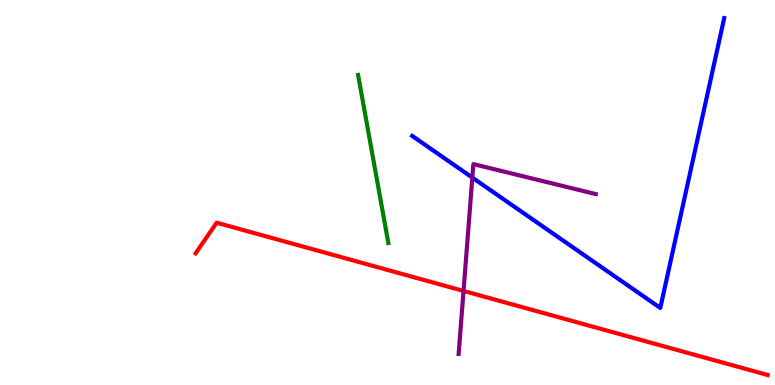[{'lines': ['blue', 'red'], 'intersections': []}, {'lines': ['green', 'red'], 'intersections': []}, {'lines': ['purple', 'red'], 'intersections': [{'x': 5.98, 'y': 2.44}]}, {'lines': ['blue', 'green'], 'intersections': []}, {'lines': ['blue', 'purple'], 'intersections': [{'x': 6.09, 'y': 5.39}]}, {'lines': ['green', 'purple'], 'intersections': []}]